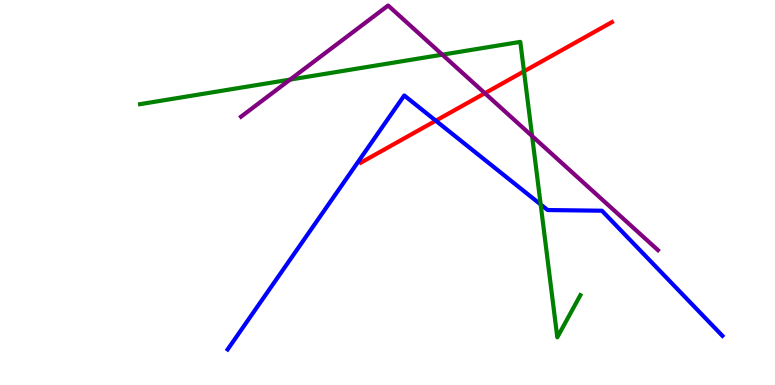[{'lines': ['blue', 'red'], 'intersections': [{'x': 5.62, 'y': 6.86}]}, {'lines': ['green', 'red'], 'intersections': [{'x': 6.76, 'y': 8.15}]}, {'lines': ['purple', 'red'], 'intersections': [{'x': 6.26, 'y': 7.58}]}, {'lines': ['blue', 'green'], 'intersections': [{'x': 6.98, 'y': 4.69}]}, {'lines': ['blue', 'purple'], 'intersections': []}, {'lines': ['green', 'purple'], 'intersections': [{'x': 3.74, 'y': 7.93}, {'x': 5.71, 'y': 8.58}, {'x': 6.87, 'y': 6.47}]}]